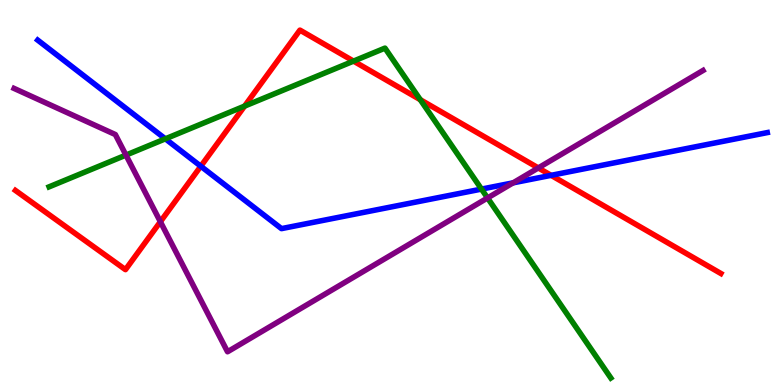[{'lines': ['blue', 'red'], 'intersections': [{'x': 2.59, 'y': 5.68}, {'x': 7.11, 'y': 5.45}]}, {'lines': ['green', 'red'], 'intersections': [{'x': 3.16, 'y': 7.24}, {'x': 4.56, 'y': 8.41}, {'x': 5.42, 'y': 7.41}]}, {'lines': ['purple', 'red'], 'intersections': [{'x': 2.07, 'y': 4.24}, {'x': 6.95, 'y': 5.64}]}, {'lines': ['blue', 'green'], 'intersections': [{'x': 2.13, 'y': 6.39}, {'x': 6.21, 'y': 5.09}]}, {'lines': ['blue', 'purple'], 'intersections': [{'x': 6.62, 'y': 5.25}]}, {'lines': ['green', 'purple'], 'intersections': [{'x': 1.63, 'y': 5.97}, {'x': 6.29, 'y': 4.86}]}]